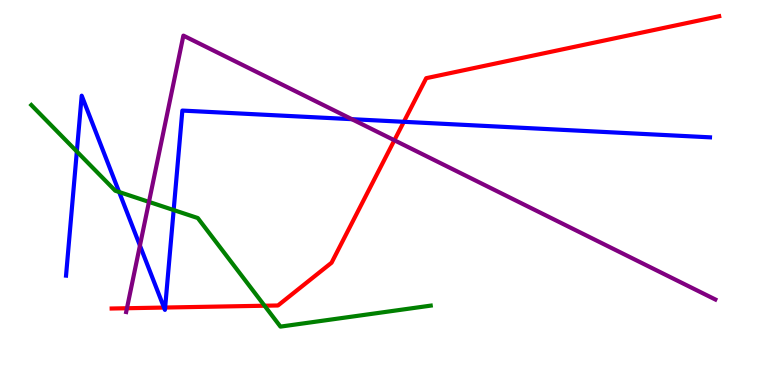[{'lines': ['blue', 'red'], 'intersections': [{'x': 2.12, 'y': 2.01}, {'x': 2.13, 'y': 2.01}, {'x': 5.21, 'y': 6.84}]}, {'lines': ['green', 'red'], 'intersections': [{'x': 3.41, 'y': 2.06}]}, {'lines': ['purple', 'red'], 'intersections': [{'x': 1.64, 'y': 1.99}, {'x': 5.09, 'y': 6.36}]}, {'lines': ['blue', 'green'], 'intersections': [{'x': 0.991, 'y': 6.06}, {'x': 1.54, 'y': 5.01}, {'x': 2.24, 'y': 4.54}]}, {'lines': ['blue', 'purple'], 'intersections': [{'x': 1.81, 'y': 3.62}, {'x': 4.54, 'y': 6.9}]}, {'lines': ['green', 'purple'], 'intersections': [{'x': 1.92, 'y': 4.76}]}]